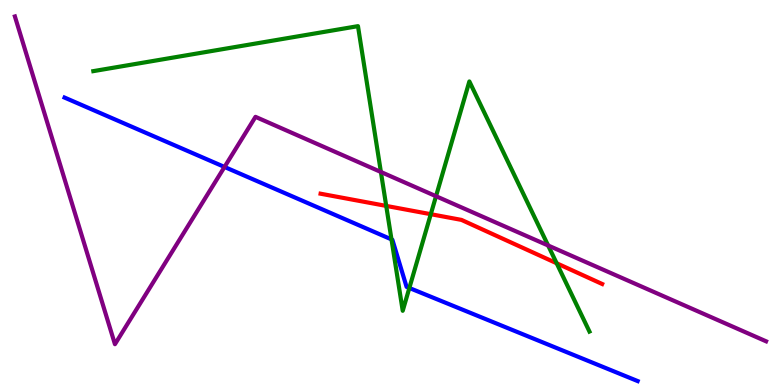[{'lines': ['blue', 'red'], 'intersections': []}, {'lines': ['green', 'red'], 'intersections': [{'x': 4.98, 'y': 4.65}, {'x': 5.56, 'y': 4.44}, {'x': 7.18, 'y': 3.16}]}, {'lines': ['purple', 'red'], 'intersections': []}, {'lines': ['blue', 'green'], 'intersections': [{'x': 5.05, 'y': 3.78}, {'x': 5.28, 'y': 2.52}]}, {'lines': ['blue', 'purple'], 'intersections': [{'x': 2.9, 'y': 5.66}]}, {'lines': ['green', 'purple'], 'intersections': [{'x': 4.91, 'y': 5.53}, {'x': 5.63, 'y': 4.9}, {'x': 7.07, 'y': 3.62}]}]